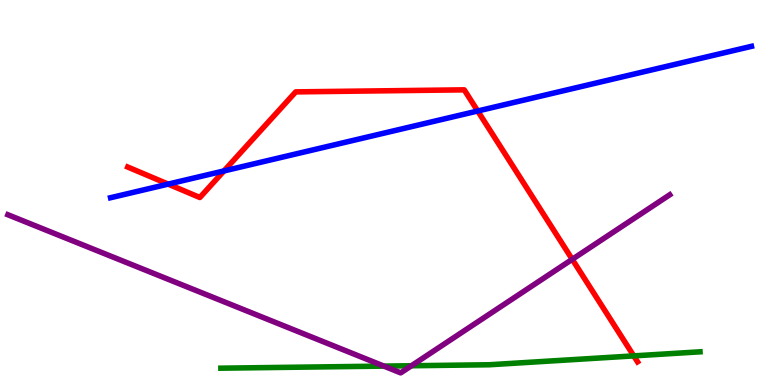[{'lines': ['blue', 'red'], 'intersections': [{'x': 2.17, 'y': 5.22}, {'x': 2.89, 'y': 5.56}, {'x': 6.16, 'y': 7.12}]}, {'lines': ['green', 'red'], 'intersections': [{'x': 8.18, 'y': 0.756}]}, {'lines': ['purple', 'red'], 'intersections': [{'x': 7.38, 'y': 3.26}]}, {'lines': ['blue', 'green'], 'intersections': []}, {'lines': ['blue', 'purple'], 'intersections': []}, {'lines': ['green', 'purple'], 'intersections': [{'x': 4.95, 'y': 0.491}, {'x': 5.31, 'y': 0.5}]}]